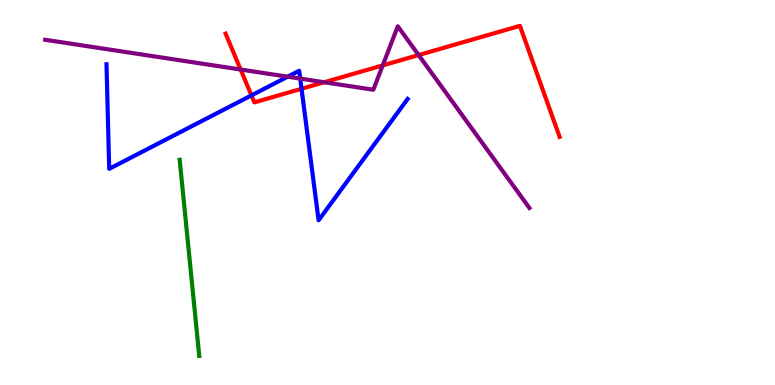[{'lines': ['blue', 'red'], 'intersections': [{'x': 3.24, 'y': 7.52}, {'x': 3.89, 'y': 7.69}]}, {'lines': ['green', 'red'], 'intersections': []}, {'lines': ['purple', 'red'], 'intersections': [{'x': 3.1, 'y': 8.19}, {'x': 4.18, 'y': 7.86}, {'x': 4.94, 'y': 8.3}, {'x': 5.4, 'y': 8.57}]}, {'lines': ['blue', 'green'], 'intersections': []}, {'lines': ['blue', 'purple'], 'intersections': [{'x': 3.71, 'y': 8.01}, {'x': 3.87, 'y': 7.96}]}, {'lines': ['green', 'purple'], 'intersections': []}]